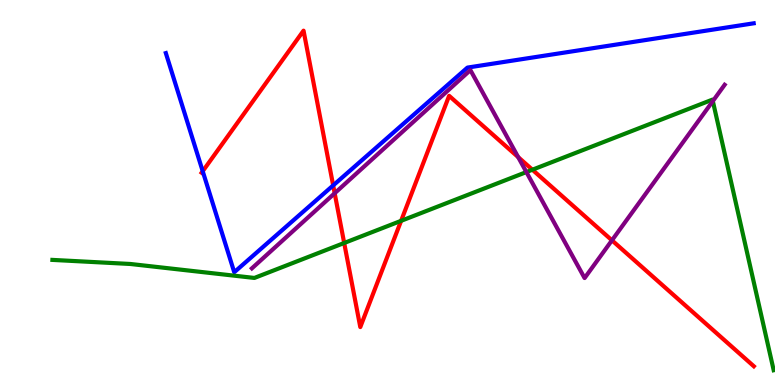[{'lines': ['blue', 'red'], 'intersections': [{'x': 2.62, 'y': 5.55}, {'x': 4.3, 'y': 5.18}]}, {'lines': ['green', 'red'], 'intersections': [{'x': 4.44, 'y': 3.69}, {'x': 5.18, 'y': 4.26}, {'x': 6.87, 'y': 5.59}]}, {'lines': ['purple', 'red'], 'intersections': [{'x': 4.32, 'y': 4.98}, {'x': 6.69, 'y': 5.92}, {'x': 7.9, 'y': 3.76}]}, {'lines': ['blue', 'green'], 'intersections': []}, {'lines': ['blue', 'purple'], 'intersections': []}, {'lines': ['green', 'purple'], 'intersections': [{'x': 6.79, 'y': 5.53}, {'x': 9.2, 'y': 7.37}]}]